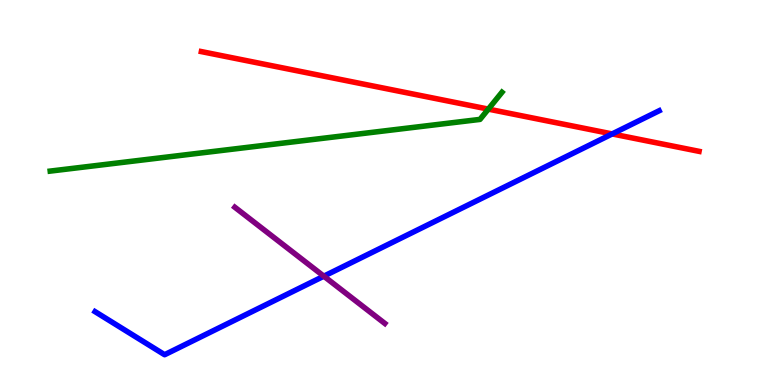[{'lines': ['blue', 'red'], 'intersections': [{'x': 7.9, 'y': 6.52}]}, {'lines': ['green', 'red'], 'intersections': [{'x': 6.3, 'y': 7.17}]}, {'lines': ['purple', 'red'], 'intersections': []}, {'lines': ['blue', 'green'], 'intersections': []}, {'lines': ['blue', 'purple'], 'intersections': [{'x': 4.18, 'y': 2.83}]}, {'lines': ['green', 'purple'], 'intersections': []}]